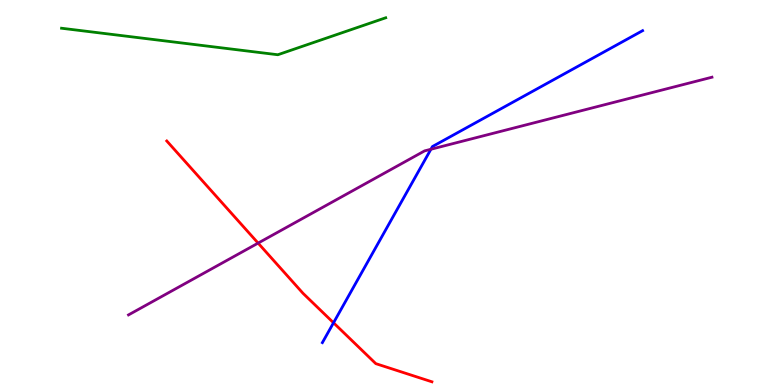[{'lines': ['blue', 'red'], 'intersections': [{'x': 4.3, 'y': 1.62}]}, {'lines': ['green', 'red'], 'intersections': []}, {'lines': ['purple', 'red'], 'intersections': [{'x': 3.33, 'y': 3.69}]}, {'lines': ['blue', 'green'], 'intersections': []}, {'lines': ['blue', 'purple'], 'intersections': [{'x': 5.56, 'y': 6.12}]}, {'lines': ['green', 'purple'], 'intersections': []}]